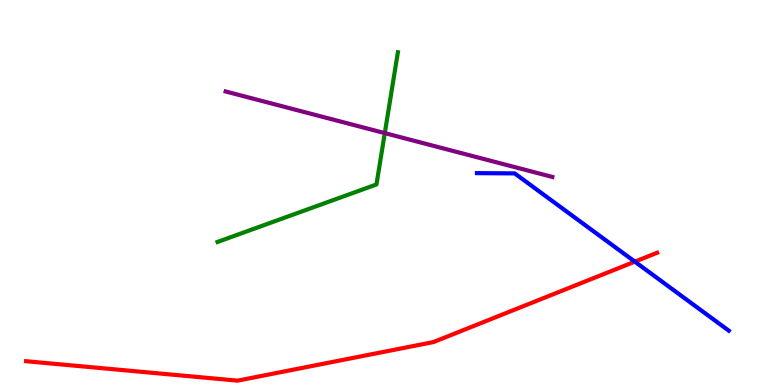[{'lines': ['blue', 'red'], 'intersections': [{'x': 8.19, 'y': 3.2}]}, {'lines': ['green', 'red'], 'intersections': []}, {'lines': ['purple', 'red'], 'intersections': []}, {'lines': ['blue', 'green'], 'intersections': []}, {'lines': ['blue', 'purple'], 'intersections': []}, {'lines': ['green', 'purple'], 'intersections': [{'x': 4.97, 'y': 6.54}]}]